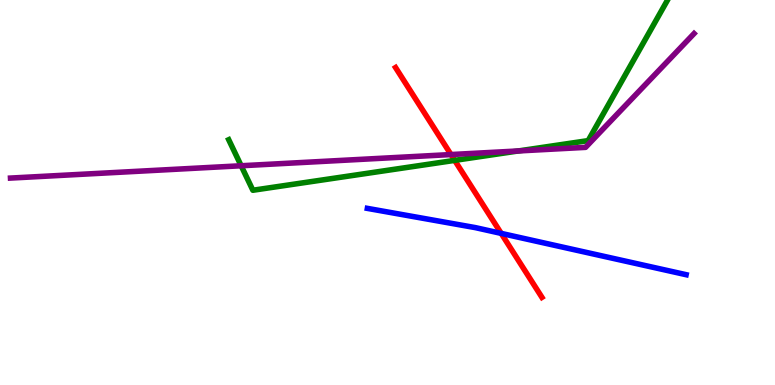[{'lines': ['blue', 'red'], 'intersections': [{'x': 6.47, 'y': 3.94}]}, {'lines': ['green', 'red'], 'intersections': [{'x': 5.87, 'y': 5.83}]}, {'lines': ['purple', 'red'], 'intersections': [{'x': 5.82, 'y': 5.99}]}, {'lines': ['blue', 'green'], 'intersections': []}, {'lines': ['blue', 'purple'], 'intersections': []}, {'lines': ['green', 'purple'], 'intersections': [{'x': 3.11, 'y': 5.69}, {'x': 6.69, 'y': 6.08}]}]